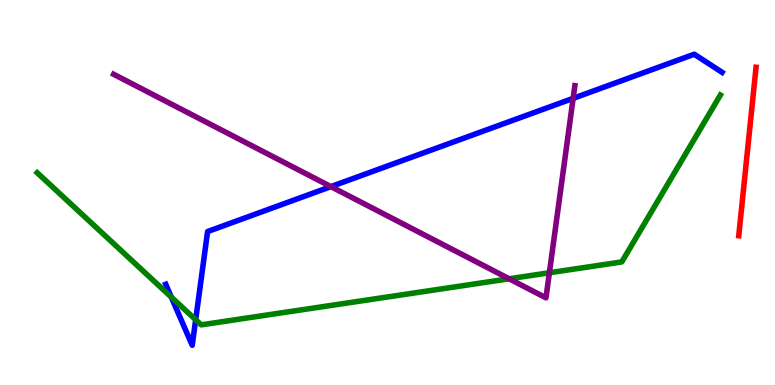[{'lines': ['blue', 'red'], 'intersections': []}, {'lines': ['green', 'red'], 'intersections': []}, {'lines': ['purple', 'red'], 'intersections': []}, {'lines': ['blue', 'green'], 'intersections': [{'x': 2.21, 'y': 2.28}, {'x': 2.52, 'y': 1.7}]}, {'lines': ['blue', 'purple'], 'intersections': [{'x': 4.27, 'y': 5.15}, {'x': 7.4, 'y': 7.45}]}, {'lines': ['green', 'purple'], 'intersections': [{'x': 6.57, 'y': 2.76}, {'x': 7.09, 'y': 2.92}]}]